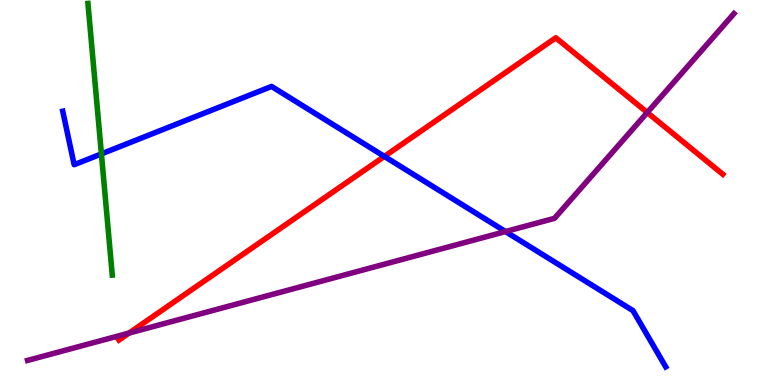[{'lines': ['blue', 'red'], 'intersections': [{'x': 4.96, 'y': 5.94}]}, {'lines': ['green', 'red'], 'intersections': []}, {'lines': ['purple', 'red'], 'intersections': [{'x': 1.67, 'y': 1.35}, {'x': 8.35, 'y': 7.08}]}, {'lines': ['blue', 'green'], 'intersections': [{'x': 1.31, 'y': 6.0}]}, {'lines': ['blue', 'purple'], 'intersections': [{'x': 6.52, 'y': 3.99}]}, {'lines': ['green', 'purple'], 'intersections': []}]